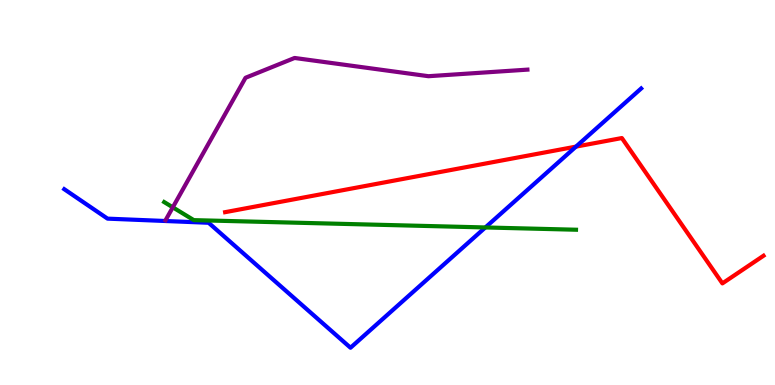[{'lines': ['blue', 'red'], 'intersections': [{'x': 7.43, 'y': 6.19}]}, {'lines': ['green', 'red'], 'intersections': []}, {'lines': ['purple', 'red'], 'intersections': []}, {'lines': ['blue', 'green'], 'intersections': [{'x': 6.26, 'y': 4.09}]}, {'lines': ['blue', 'purple'], 'intersections': []}, {'lines': ['green', 'purple'], 'intersections': [{'x': 2.23, 'y': 4.61}]}]